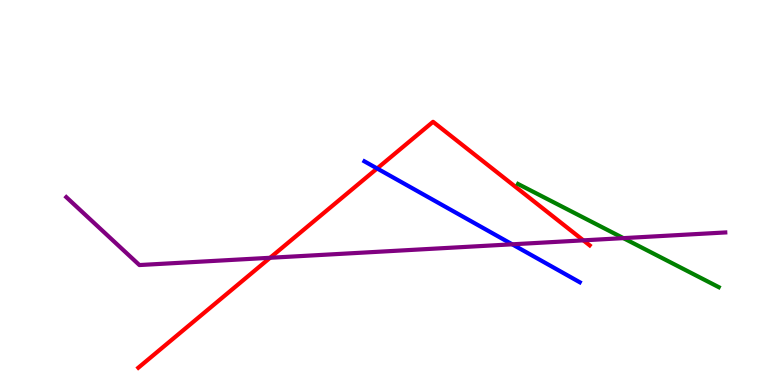[{'lines': ['blue', 'red'], 'intersections': [{'x': 4.87, 'y': 5.62}]}, {'lines': ['green', 'red'], 'intersections': []}, {'lines': ['purple', 'red'], 'intersections': [{'x': 3.49, 'y': 3.3}, {'x': 7.53, 'y': 3.76}]}, {'lines': ['blue', 'green'], 'intersections': []}, {'lines': ['blue', 'purple'], 'intersections': [{'x': 6.61, 'y': 3.65}]}, {'lines': ['green', 'purple'], 'intersections': [{'x': 8.04, 'y': 3.81}]}]